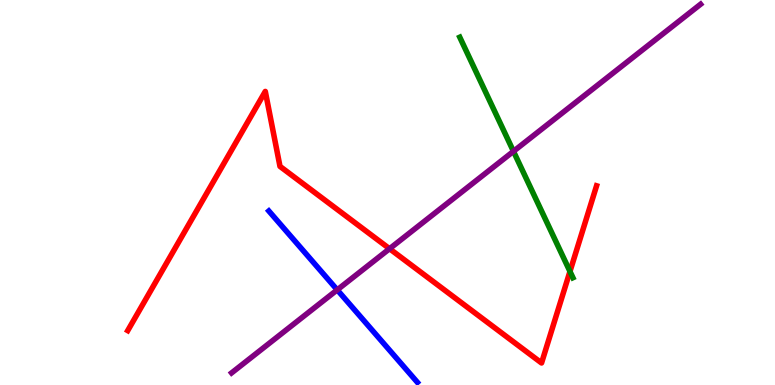[{'lines': ['blue', 'red'], 'intersections': []}, {'lines': ['green', 'red'], 'intersections': [{'x': 7.35, 'y': 2.95}]}, {'lines': ['purple', 'red'], 'intersections': [{'x': 5.03, 'y': 3.54}]}, {'lines': ['blue', 'green'], 'intersections': []}, {'lines': ['blue', 'purple'], 'intersections': [{'x': 4.35, 'y': 2.47}]}, {'lines': ['green', 'purple'], 'intersections': [{'x': 6.63, 'y': 6.07}]}]